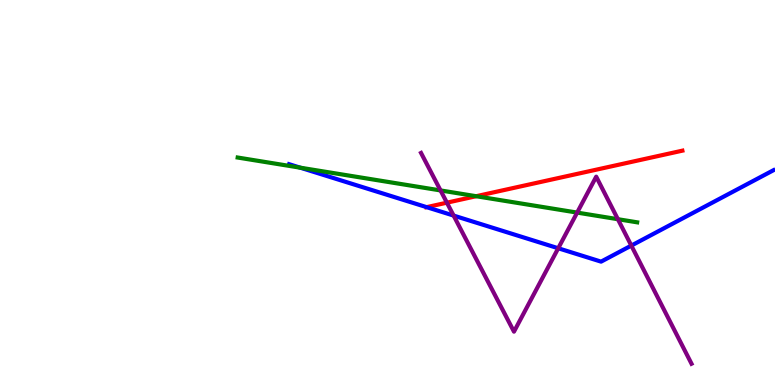[{'lines': ['blue', 'red'], 'intersections': [{'x': 5.51, 'y': 4.62}]}, {'lines': ['green', 'red'], 'intersections': [{'x': 6.14, 'y': 4.9}]}, {'lines': ['purple', 'red'], 'intersections': [{'x': 5.77, 'y': 4.74}]}, {'lines': ['blue', 'green'], 'intersections': [{'x': 3.87, 'y': 5.64}]}, {'lines': ['blue', 'purple'], 'intersections': [{'x': 5.85, 'y': 4.4}, {'x': 7.2, 'y': 3.55}, {'x': 8.15, 'y': 3.62}]}, {'lines': ['green', 'purple'], 'intersections': [{'x': 5.68, 'y': 5.05}, {'x': 7.45, 'y': 4.48}, {'x': 7.97, 'y': 4.31}]}]